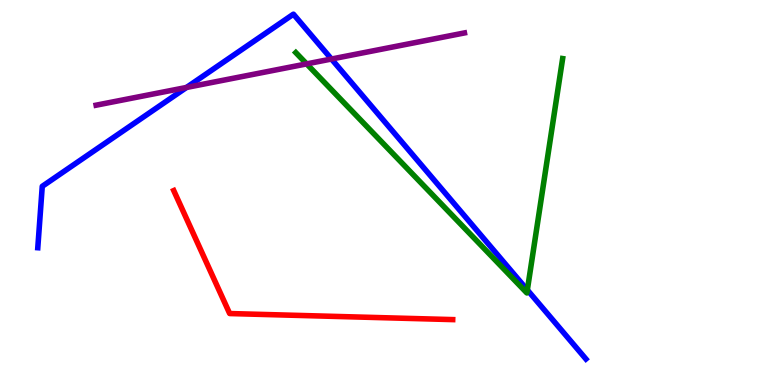[{'lines': ['blue', 'red'], 'intersections': []}, {'lines': ['green', 'red'], 'intersections': []}, {'lines': ['purple', 'red'], 'intersections': []}, {'lines': ['blue', 'green'], 'intersections': [{'x': 6.8, 'y': 2.47}]}, {'lines': ['blue', 'purple'], 'intersections': [{'x': 2.41, 'y': 7.73}, {'x': 4.28, 'y': 8.47}]}, {'lines': ['green', 'purple'], 'intersections': [{'x': 3.96, 'y': 8.34}]}]